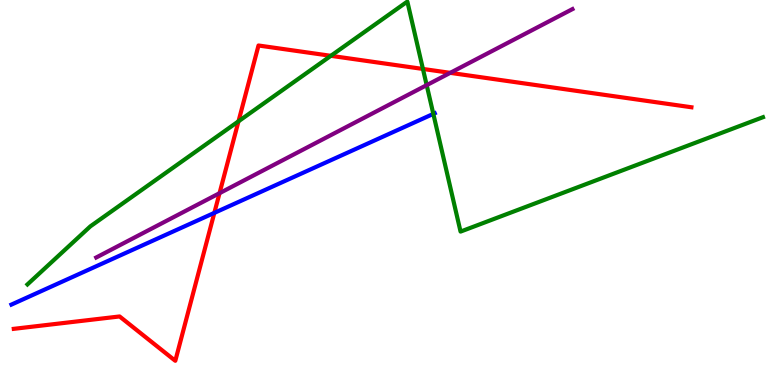[{'lines': ['blue', 'red'], 'intersections': [{'x': 2.77, 'y': 4.47}]}, {'lines': ['green', 'red'], 'intersections': [{'x': 3.08, 'y': 6.85}, {'x': 4.27, 'y': 8.55}, {'x': 5.46, 'y': 8.21}]}, {'lines': ['purple', 'red'], 'intersections': [{'x': 2.83, 'y': 4.98}, {'x': 5.81, 'y': 8.11}]}, {'lines': ['blue', 'green'], 'intersections': [{'x': 5.59, 'y': 7.04}]}, {'lines': ['blue', 'purple'], 'intersections': []}, {'lines': ['green', 'purple'], 'intersections': [{'x': 5.51, 'y': 7.79}]}]